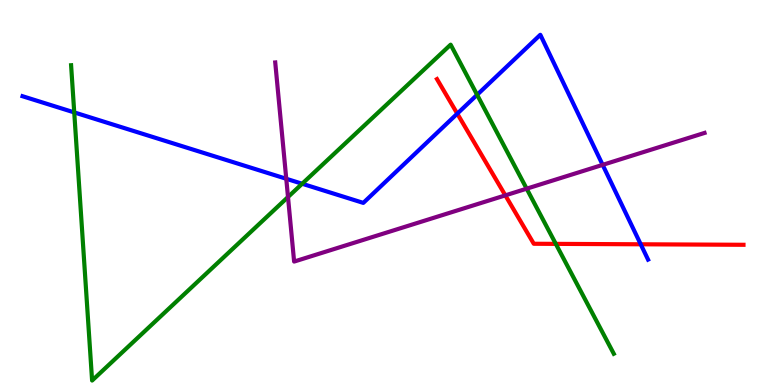[{'lines': ['blue', 'red'], 'intersections': [{'x': 5.9, 'y': 7.05}, {'x': 8.27, 'y': 3.65}]}, {'lines': ['green', 'red'], 'intersections': [{'x': 7.17, 'y': 3.67}]}, {'lines': ['purple', 'red'], 'intersections': [{'x': 6.52, 'y': 4.93}]}, {'lines': ['blue', 'green'], 'intersections': [{'x': 0.958, 'y': 7.08}, {'x': 3.9, 'y': 5.23}, {'x': 6.16, 'y': 7.54}]}, {'lines': ['blue', 'purple'], 'intersections': [{'x': 3.69, 'y': 5.36}, {'x': 7.78, 'y': 5.72}]}, {'lines': ['green', 'purple'], 'intersections': [{'x': 3.72, 'y': 4.88}, {'x': 6.8, 'y': 5.1}]}]